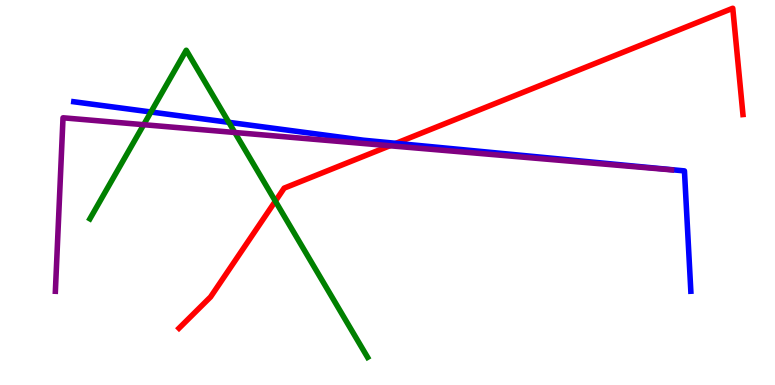[{'lines': ['blue', 'red'], 'intersections': [{'x': 5.11, 'y': 6.28}]}, {'lines': ['green', 'red'], 'intersections': [{'x': 3.55, 'y': 4.78}]}, {'lines': ['purple', 'red'], 'intersections': [{'x': 5.03, 'y': 6.21}]}, {'lines': ['blue', 'green'], 'intersections': [{'x': 1.95, 'y': 7.09}, {'x': 2.95, 'y': 6.82}]}, {'lines': ['blue', 'purple'], 'intersections': []}, {'lines': ['green', 'purple'], 'intersections': [{'x': 1.85, 'y': 6.76}, {'x': 3.03, 'y': 6.56}]}]